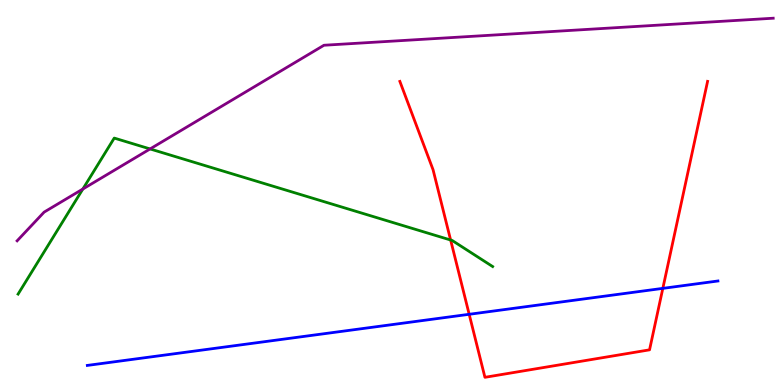[{'lines': ['blue', 'red'], 'intersections': [{'x': 6.05, 'y': 1.84}, {'x': 8.55, 'y': 2.51}]}, {'lines': ['green', 'red'], 'intersections': [{'x': 5.81, 'y': 3.77}]}, {'lines': ['purple', 'red'], 'intersections': []}, {'lines': ['blue', 'green'], 'intersections': []}, {'lines': ['blue', 'purple'], 'intersections': []}, {'lines': ['green', 'purple'], 'intersections': [{'x': 1.07, 'y': 5.09}, {'x': 1.94, 'y': 6.13}]}]